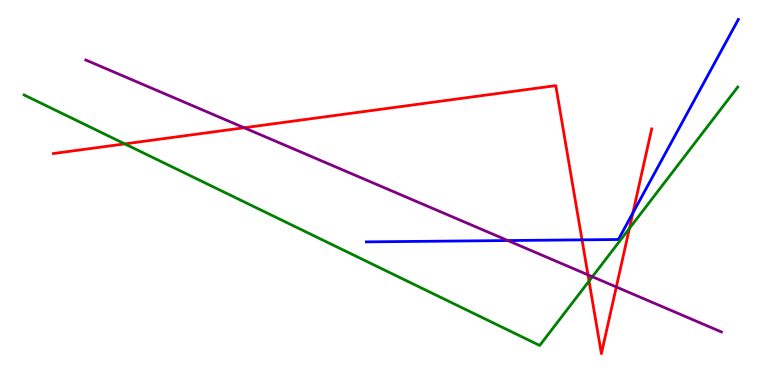[{'lines': ['blue', 'red'], 'intersections': [{'x': 7.51, 'y': 3.77}, {'x': 8.17, 'y': 4.47}]}, {'lines': ['green', 'red'], 'intersections': [{'x': 1.61, 'y': 6.26}, {'x': 7.6, 'y': 2.7}, {'x': 8.12, 'y': 4.07}]}, {'lines': ['purple', 'red'], 'intersections': [{'x': 3.15, 'y': 6.68}, {'x': 7.59, 'y': 2.86}, {'x': 7.95, 'y': 2.55}]}, {'lines': ['blue', 'green'], 'intersections': []}, {'lines': ['blue', 'purple'], 'intersections': [{'x': 6.55, 'y': 3.75}]}, {'lines': ['green', 'purple'], 'intersections': [{'x': 7.64, 'y': 2.81}]}]